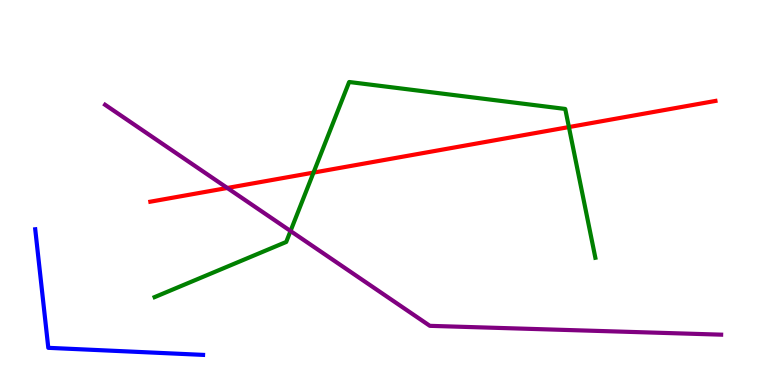[{'lines': ['blue', 'red'], 'intersections': []}, {'lines': ['green', 'red'], 'intersections': [{'x': 4.05, 'y': 5.52}, {'x': 7.34, 'y': 6.7}]}, {'lines': ['purple', 'red'], 'intersections': [{'x': 2.93, 'y': 5.12}]}, {'lines': ['blue', 'green'], 'intersections': []}, {'lines': ['blue', 'purple'], 'intersections': []}, {'lines': ['green', 'purple'], 'intersections': [{'x': 3.75, 'y': 4.0}]}]